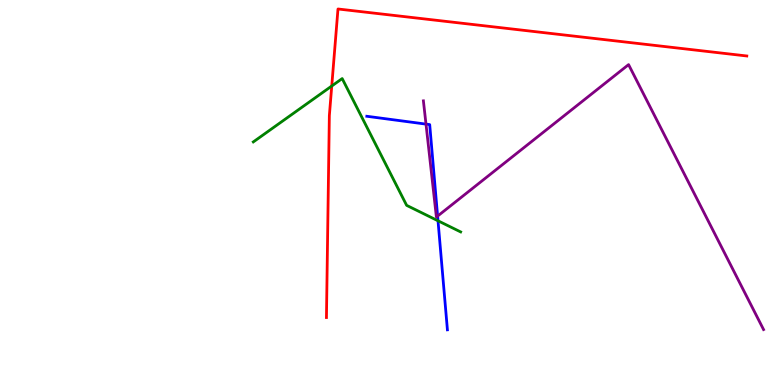[{'lines': ['blue', 'red'], 'intersections': []}, {'lines': ['green', 'red'], 'intersections': [{'x': 4.28, 'y': 7.77}]}, {'lines': ['purple', 'red'], 'intersections': []}, {'lines': ['blue', 'green'], 'intersections': [{'x': 5.65, 'y': 4.27}]}, {'lines': ['blue', 'purple'], 'intersections': [{'x': 5.5, 'y': 6.78}, {'x': 5.65, 'y': 4.39}]}, {'lines': ['green', 'purple'], 'intersections': []}]